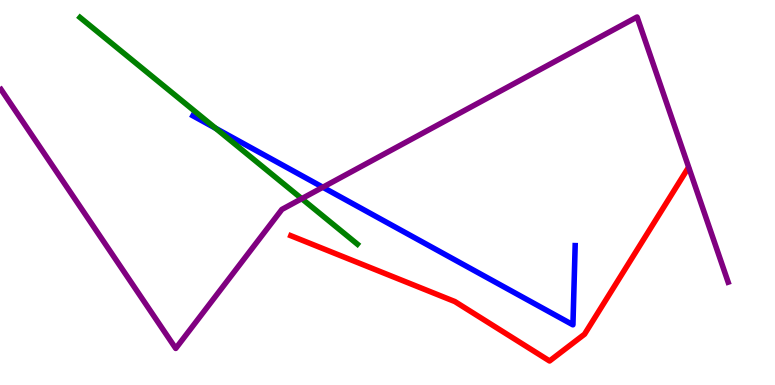[{'lines': ['blue', 'red'], 'intersections': []}, {'lines': ['green', 'red'], 'intersections': []}, {'lines': ['purple', 'red'], 'intersections': []}, {'lines': ['blue', 'green'], 'intersections': [{'x': 2.78, 'y': 6.67}]}, {'lines': ['blue', 'purple'], 'intersections': [{'x': 4.17, 'y': 5.14}]}, {'lines': ['green', 'purple'], 'intersections': [{'x': 3.89, 'y': 4.84}]}]